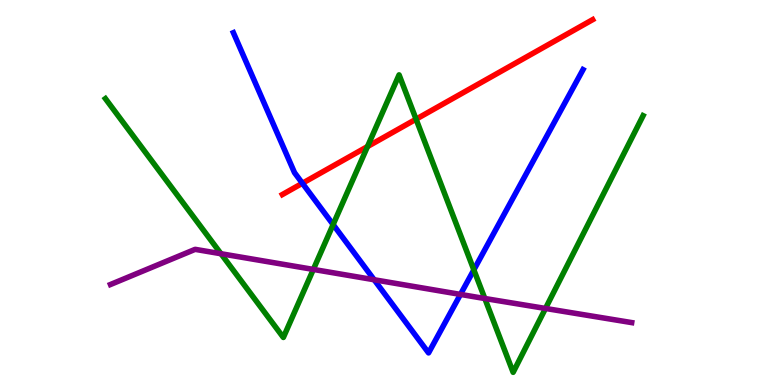[{'lines': ['blue', 'red'], 'intersections': [{'x': 3.9, 'y': 5.24}]}, {'lines': ['green', 'red'], 'intersections': [{'x': 4.74, 'y': 6.19}, {'x': 5.37, 'y': 6.9}]}, {'lines': ['purple', 'red'], 'intersections': []}, {'lines': ['blue', 'green'], 'intersections': [{'x': 4.3, 'y': 4.17}, {'x': 6.11, 'y': 2.99}]}, {'lines': ['blue', 'purple'], 'intersections': [{'x': 4.83, 'y': 2.73}, {'x': 5.94, 'y': 2.35}]}, {'lines': ['green', 'purple'], 'intersections': [{'x': 2.85, 'y': 3.41}, {'x': 4.04, 'y': 3.0}, {'x': 6.26, 'y': 2.25}, {'x': 7.04, 'y': 1.99}]}]